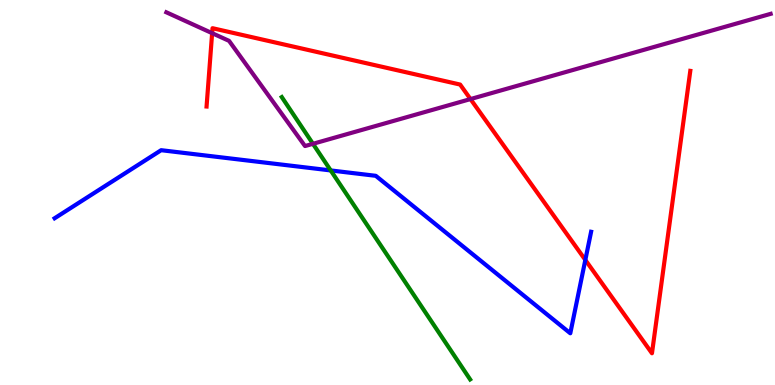[{'lines': ['blue', 'red'], 'intersections': [{'x': 7.55, 'y': 3.25}]}, {'lines': ['green', 'red'], 'intersections': []}, {'lines': ['purple', 'red'], 'intersections': [{'x': 2.74, 'y': 9.14}, {'x': 6.07, 'y': 7.43}]}, {'lines': ['blue', 'green'], 'intersections': [{'x': 4.27, 'y': 5.57}]}, {'lines': ['blue', 'purple'], 'intersections': []}, {'lines': ['green', 'purple'], 'intersections': [{'x': 4.04, 'y': 6.26}]}]